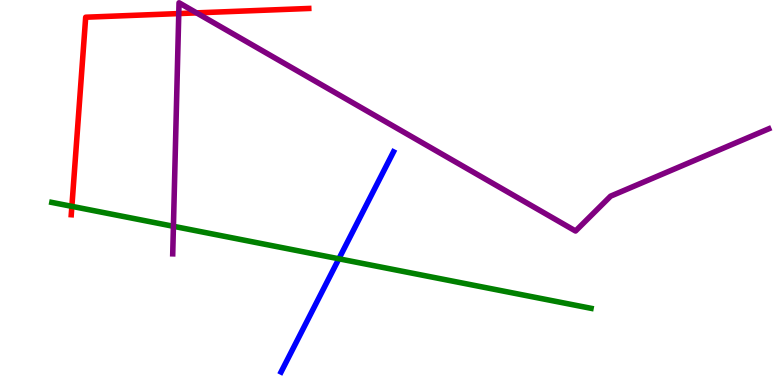[{'lines': ['blue', 'red'], 'intersections': []}, {'lines': ['green', 'red'], 'intersections': [{'x': 0.927, 'y': 4.64}]}, {'lines': ['purple', 'red'], 'intersections': [{'x': 2.31, 'y': 9.65}, {'x': 2.54, 'y': 9.67}]}, {'lines': ['blue', 'green'], 'intersections': [{'x': 4.37, 'y': 3.28}]}, {'lines': ['blue', 'purple'], 'intersections': []}, {'lines': ['green', 'purple'], 'intersections': [{'x': 2.24, 'y': 4.12}]}]